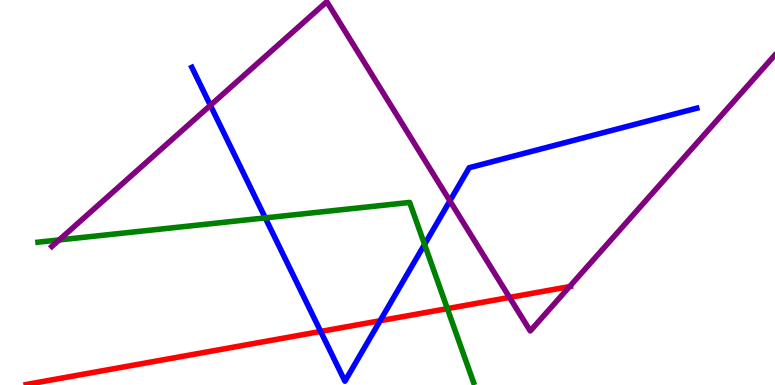[{'lines': ['blue', 'red'], 'intersections': [{'x': 4.14, 'y': 1.39}, {'x': 4.9, 'y': 1.67}]}, {'lines': ['green', 'red'], 'intersections': [{'x': 5.77, 'y': 1.98}]}, {'lines': ['purple', 'red'], 'intersections': [{'x': 6.57, 'y': 2.27}, {'x': 7.35, 'y': 2.56}]}, {'lines': ['blue', 'green'], 'intersections': [{'x': 3.42, 'y': 4.34}, {'x': 5.48, 'y': 3.65}]}, {'lines': ['blue', 'purple'], 'intersections': [{'x': 2.71, 'y': 7.26}, {'x': 5.81, 'y': 4.78}]}, {'lines': ['green', 'purple'], 'intersections': [{'x': 0.764, 'y': 3.77}]}]